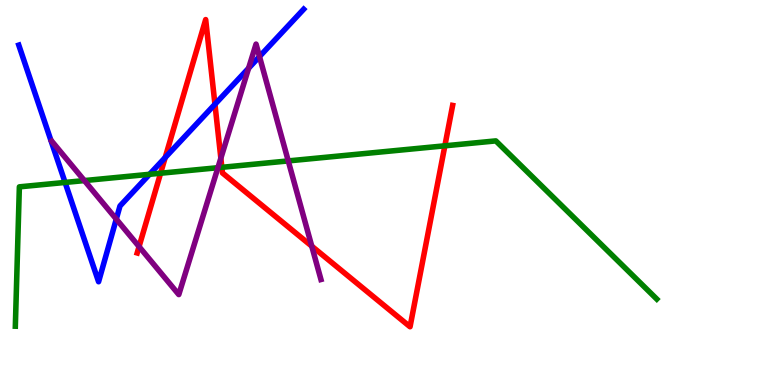[{'lines': ['blue', 'red'], 'intersections': [{'x': 2.13, 'y': 5.91}, {'x': 2.77, 'y': 7.29}]}, {'lines': ['green', 'red'], 'intersections': [{'x': 2.07, 'y': 5.5}, {'x': 2.86, 'y': 5.65}, {'x': 5.74, 'y': 6.21}]}, {'lines': ['purple', 'red'], 'intersections': [{'x': 1.79, 'y': 3.59}, {'x': 2.85, 'y': 5.89}, {'x': 4.02, 'y': 3.61}]}, {'lines': ['blue', 'green'], 'intersections': [{'x': 0.84, 'y': 5.26}, {'x': 1.93, 'y': 5.47}]}, {'lines': ['blue', 'purple'], 'intersections': [{'x': 1.5, 'y': 4.31}, {'x': 3.21, 'y': 8.23}, {'x': 3.35, 'y': 8.53}]}, {'lines': ['green', 'purple'], 'intersections': [{'x': 1.09, 'y': 5.31}, {'x': 2.81, 'y': 5.64}, {'x': 3.72, 'y': 5.82}]}]